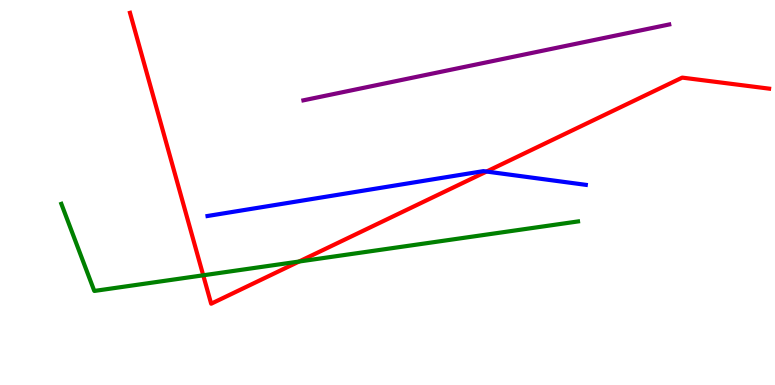[{'lines': ['blue', 'red'], 'intersections': [{'x': 6.28, 'y': 5.54}]}, {'lines': ['green', 'red'], 'intersections': [{'x': 2.62, 'y': 2.85}, {'x': 3.86, 'y': 3.21}]}, {'lines': ['purple', 'red'], 'intersections': []}, {'lines': ['blue', 'green'], 'intersections': []}, {'lines': ['blue', 'purple'], 'intersections': []}, {'lines': ['green', 'purple'], 'intersections': []}]